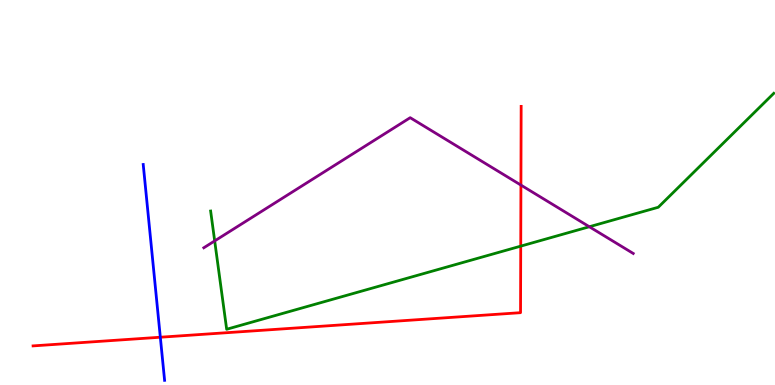[{'lines': ['blue', 'red'], 'intersections': [{'x': 2.07, 'y': 1.24}]}, {'lines': ['green', 'red'], 'intersections': [{'x': 6.72, 'y': 3.61}]}, {'lines': ['purple', 'red'], 'intersections': [{'x': 6.72, 'y': 5.19}]}, {'lines': ['blue', 'green'], 'intersections': []}, {'lines': ['blue', 'purple'], 'intersections': []}, {'lines': ['green', 'purple'], 'intersections': [{'x': 2.77, 'y': 3.74}, {'x': 7.6, 'y': 4.11}]}]